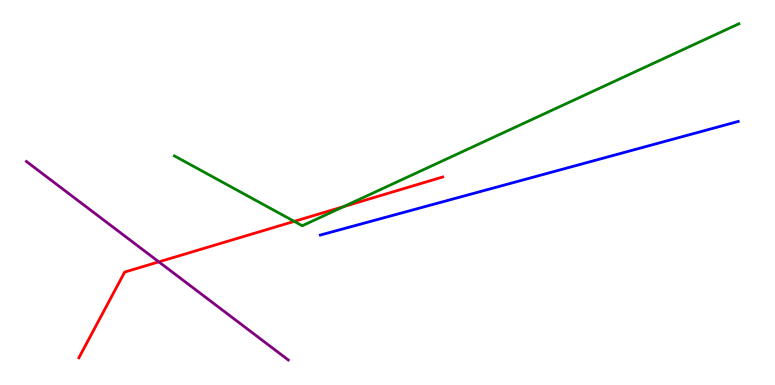[{'lines': ['blue', 'red'], 'intersections': []}, {'lines': ['green', 'red'], 'intersections': [{'x': 3.8, 'y': 4.25}, {'x': 4.43, 'y': 4.63}]}, {'lines': ['purple', 'red'], 'intersections': [{'x': 2.05, 'y': 3.2}]}, {'lines': ['blue', 'green'], 'intersections': []}, {'lines': ['blue', 'purple'], 'intersections': []}, {'lines': ['green', 'purple'], 'intersections': []}]